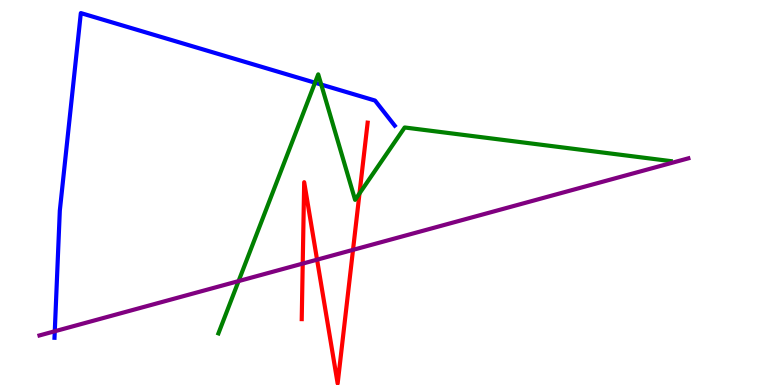[{'lines': ['blue', 'red'], 'intersections': []}, {'lines': ['green', 'red'], 'intersections': [{'x': 4.64, 'y': 4.98}]}, {'lines': ['purple', 'red'], 'intersections': [{'x': 3.91, 'y': 3.15}, {'x': 4.09, 'y': 3.26}, {'x': 4.56, 'y': 3.51}]}, {'lines': ['blue', 'green'], 'intersections': [{'x': 4.06, 'y': 7.85}, {'x': 4.14, 'y': 7.8}]}, {'lines': ['blue', 'purple'], 'intersections': [{'x': 0.707, 'y': 1.4}]}, {'lines': ['green', 'purple'], 'intersections': [{'x': 3.08, 'y': 2.7}]}]